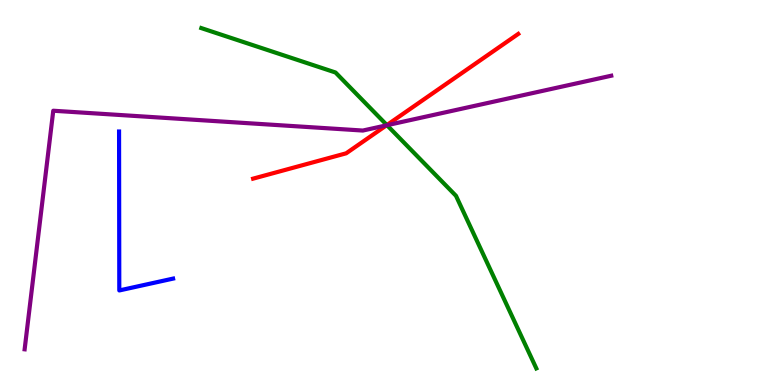[{'lines': ['blue', 'red'], 'intersections': []}, {'lines': ['green', 'red'], 'intersections': [{'x': 4.99, 'y': 6.75}]}, {'lines': ['purple', 'red'], 'intersections': [{'x': 4.99, 'y': 6.74}]}, {'lines': ['blue', 'green'], 'intersections': []}, {'lines': ['blue', 'purple'], 'intersections': []}, {'lines': ['green', 'purple'], 'intersections': [{'x': 4.99, 'y': 6.75}]}]